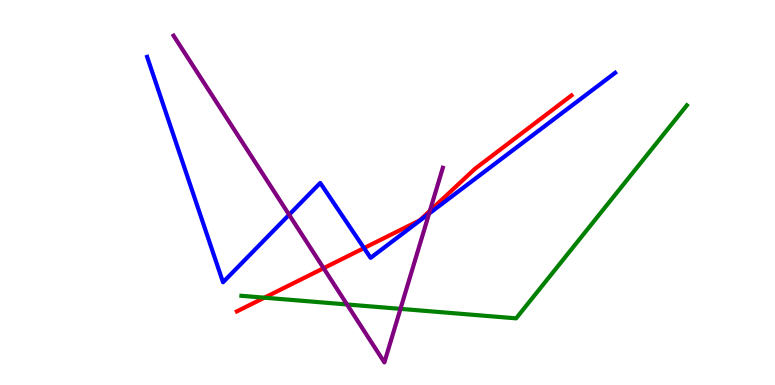[{'lines': ['blue', 'red'], 'intersections': [{'x': 4.7, 'y': 3.56}]}, {'lines': ['green', 'red'], 'intersections': [{'x': 3.41, 'y': 2.27}]}, {'lines': ['purple', 'red'], 'intersections': [{'x': 4.18, 'y': 3.03}, {'x': 5.55, 'y': 4.52}]}, {'lines': ['blue', 'green'], 'intersections': []}, {'lines': ['blue', 'purple'], 'intersections': [{'x': 3.73, 'y': 4.42}, {'x': 5.54, 'y': 4.45}]}, {'lines': ['green', 'purple'], 'intersections': [{'x': 4.48, 'y': 2.09}, {'x': 5.17, 'y': 1.98}]}]